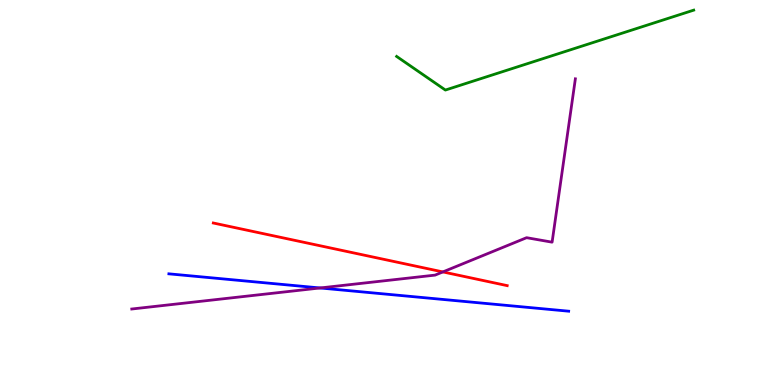[{'lines': ['blue', 'red'], 'intersections': []}, {'lines': ['green', 'red'], 'intersections': []}, {'lines': ['purple', 'red'], 'intersections': [{'x': 5.71, 'y': 2.94}]}, {'lines': ['blue', 'green'], 'intersections': []}, {'lines': ['blue', 'purple'], 'intersections': [{'x': 4.13, 'y': 2.52}]}, {'lines': ['green', 'purple'], 'intersections': []}]